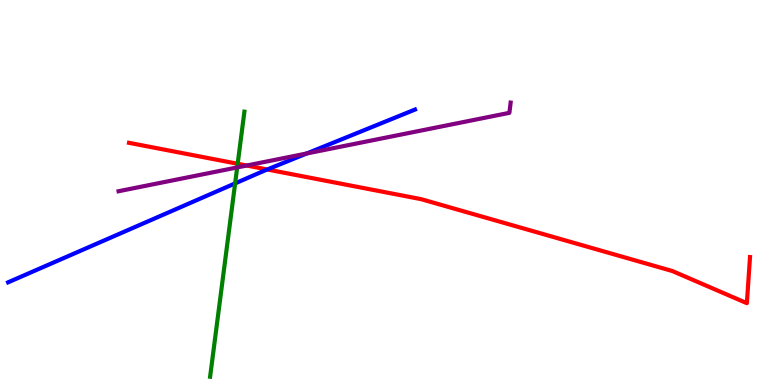[{'lines': ['blue', 'red'], 'intersections': [{'x': 3.45, 'y': 5.6}]}, {'lines': ['green', 'red'], 'intersections': [{'x': 3.07, 'y': 5.75}]}, {'lines': ['purple', 'red'], 'intersections': [{'x': 3.18, 'y': 5.7}]}, {'lines': ['blue', 'green'], 'intersections': [{'x': 3.03, 'y': 5.24}]}, {'lines': ['blue', 'purple'], 'intersections': [{'x': 3.96, 'y': 6.01}]}, {'lines': ['green', 'purple'], 'intersections': [{'x': 3.06, 'y': 5.65}]}]